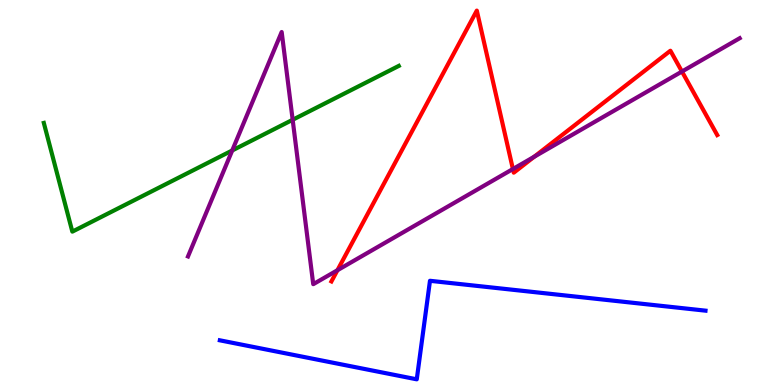[{'lines': ['blue', 'red'], 'intersections': []}, {'lines': ['green', 'red'], 'intersections': []}, {'lines': ['purple', 'red'], 'intersections': [{'x': 4.35, 'y': 2.98}, {'x': 6.62, 'y': 5.61}, {'x': 6.89, 'y': 5.93}, {'x': 8.8, 'y': 8.14}]}, {'lines': ['blue', 'green'], 'intersections': []}, {'lines': ['blue', 'purple'], 'intersections': []}, {'lines': ['green', 'purple'], 'intersections': [{'x': 3.0, 'y': 6.09}, {'x': 3.78, 'y': 6.89}]}]